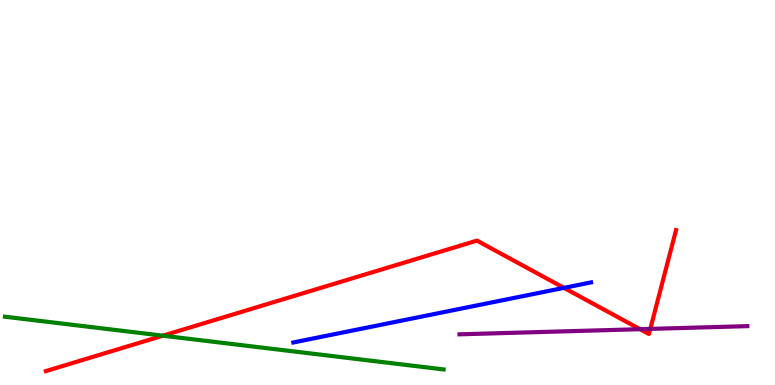[{'lines': ['blue', 'red'], 'intersections': [{'x': 7.28, 'y': 2.52}]}, {'lines': ['green', 'red'], 'intersections': [{'x': 2.1, 'y': 1.28}]}, {'lines': ['purple', 'red'], 'intersections': [{'x': 8.26, 'y': 1.45}, {'x': 8.39, 'y': 1.46}]}, {'lines': ['blue', 'green'], 'intersections': []}, {'lines': ['blue', 'purple'], 'intersections': []}, {'lines': ['green', 'purple'], 'intersections': []}]